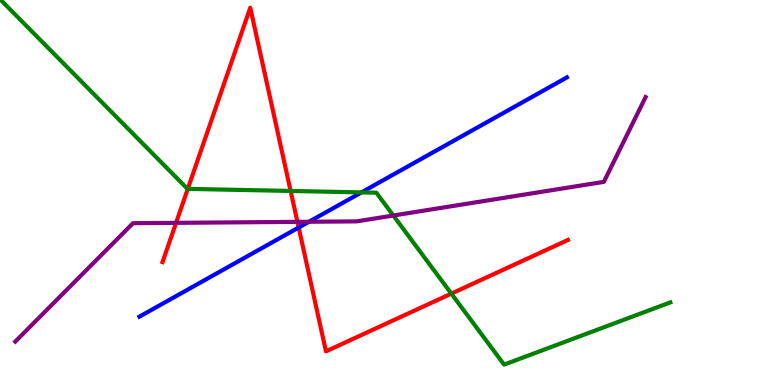[{'lines': ['blue', 'red'], 'intersections': [{'x': 3.85, 'y': 4.09}]}, {'lines': ['green', 'red'], 'intersections': [{'x': 2.42, 'y': 5.09}, {'x': 3.75, 'y': 5.04}, {'x': 5.82, 'y': 2.37}]}, {'lines': ['purple', 'red'], 'intersections': [{'x': 2.27, 'y': 4.21}, {'x': 3.84, 'y': 4.24}]}, {'lines': ['blue', 'green'], 'intersections': [{'x': 4.66, 'y': 5.0}]}, {'lines': ['blue', 'purple'], 'intersections': [{'x': 3.99, 'y': 4.24}]}, {'lines': ['green', 'purple'], 'intersections': [{'x': 5.08, 'y': 4.4}]}]